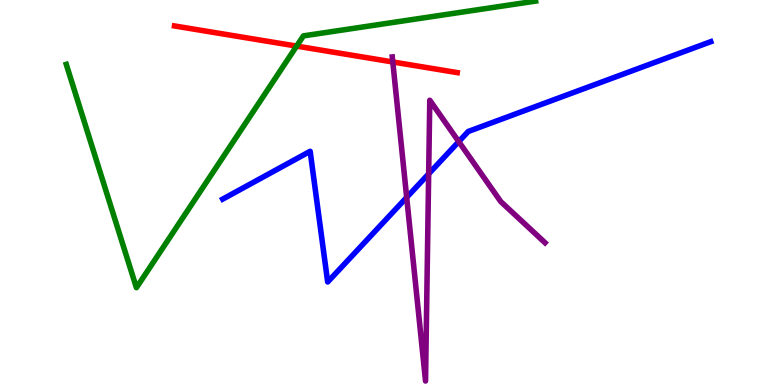[{'lines': ['blue', 'red'], 'intersections': []}, {'lines': ['green', 'red'], 'intersections': [{'x': 3.83, 'y': 8.8}]}, {'lines': ['purple', 'red'], 'intersections': [{'x': 5.07, 'y': 8.39}]}, {'lines': ['blue', 'green'], 'intersections': []}, {'lines': ['blue', 'purple'], 'intersections': [{'x': 5.25, 'y': 4.87}, {'x': 5.53, 'y': 5.48}, {'x': 5.92, 'y': 6.32}]}, {'lines': ['green', 'purple'], 'intersections': []}]